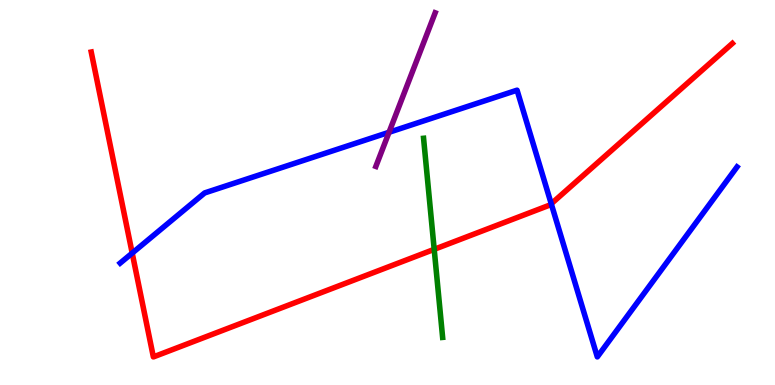[{'lines': ['blue', 'red'], 'intersections': [{'x': 1.71, 'y': 3.43}, {'x': 7.11, 'y': 4.71}]}, {'lines': ['green', 'red'], 'intersections': [{'x': 5.6, 'y': 3.52}]}, {'lines': ['purple', 'red'], 'intersections': []}, {'lines': ['blue', 'green'], 'intersections': []}, {'lines': ['blue', 'purple'], 'intersections': [{'x': 5.02, 'y': 6.56}]}, {'lines': ['green', 'purple'], 'intersections': []}]